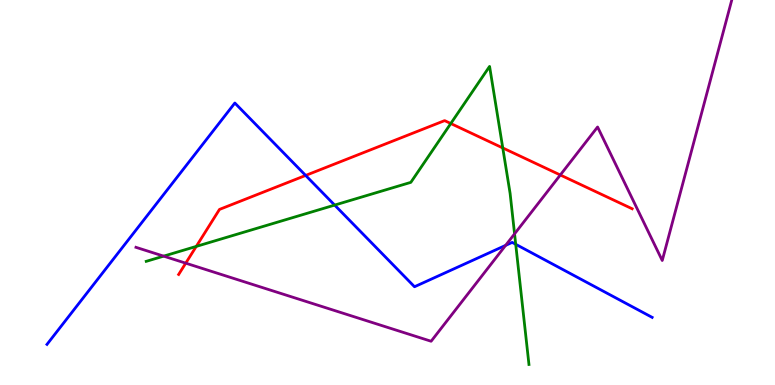[{'lines': ['blue', 'red'], 'intersections': [{'x': 3.94, 'y': 5.44}]}, {'lines': ['green', 'red'], 'intersections': [{'x': 2.53, 'y': 3.6}, {'x': 5.82, 'y': 6.79}, {'x': 6.49, 'y': 6.16}]}, {'lines': ['purple', 'red'], 'intersections': [{'x': 2.4, 'y': 3.16}, {'x': 7.23, 'y': 5.45}]}, {'lines': ['blue', 'green'], 'intersections': [{'x': 4.32, 'y': 4.67}, {'x': 6.65, 'y': 3.65}]}, {'lines': ['blue', 'purple'], 'intersections': [{'x': 6.52, 'y': 3.63}]}, {'lines': ['green', 'purple'], 'intersections': [{'x': 2.11, 'y': 3.35}, {'x': 6.64, 'y': 3.93}]}]